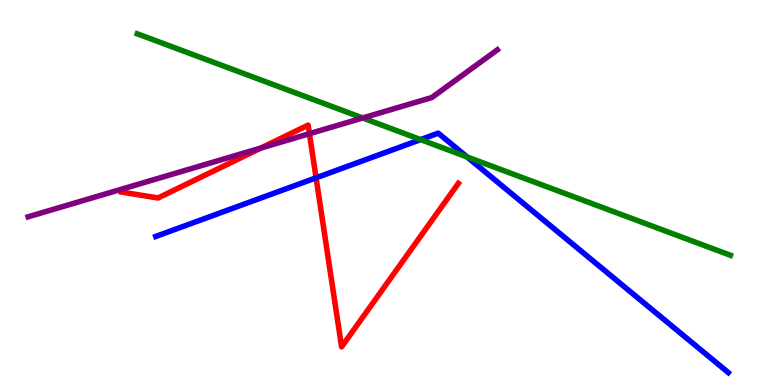[{'lines': ['blue', 'red'], 'intersections': [{'x': 4.08, 'y': 5.38}]}, {'lines': ['green', 'red'], 'intersections': []}, {'lines': ['purple', 'red'], 'intersections': [{'x': 3.37, 'y': 6.15}, {'x': 3.99, 'y': 6.53}]}, {'lines': ['blue', 'green'], 'intersections': [{'x': 5.43, 'y': 6.37}, {'x': 6.03, 'y': 5.92}]}, {'lines': ['blue', 'purple'], 'intersections': []}, {'lines': ['green', 'purple'], 'intersections': [{'x': 4.68, 'y': 6.94}]}]